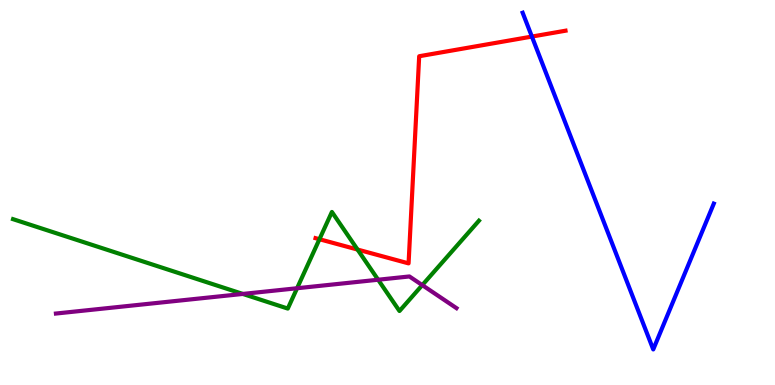[{'lines': ['blue', 'red'], 'intersections': [{'x': 6.86, 'y': 9.05}]}, {'lines': ['green', 'red'], 'intersections': [{'x': 4.12, 'y': 3.79}, {'x': 4.61, 'y': 3.52}]}, {'lines': ['purple', 'red'], 'intersections': []}, {'lines': ['blue', 'green'], 'intersections': []}, {'lines': ['blue', 'purple'], 'intersections': []}, {'lines': ['green', 'purple'], 'intersections': [{'x': 3.13, 'y': 2.37}, {'x': 3.83, 'y': 2.51}, {'x': 4.88, 'y': 2.73}, {'x': 5.45, 'y': 2.59}]}]